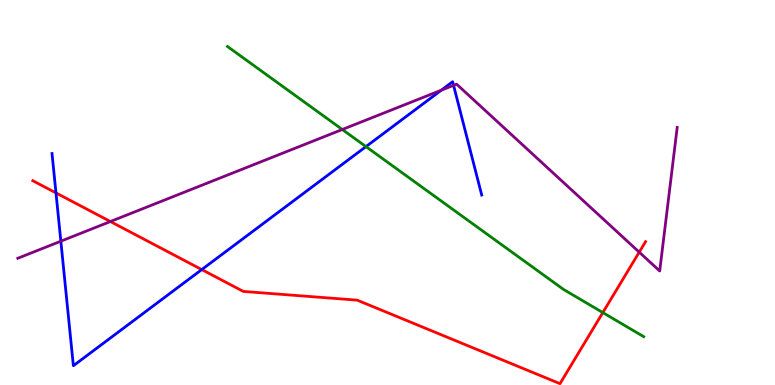[{'lines': ['blue', 'red'], 'intersections': [{'x': 0.722, 'y': 4.99}, {'x': 2.6, 'y': 3.0}]}, {'lines': ['green', 'red'], 'intersections': [{'x': 7.78, 'y': 1.88}]}, {'lines': ['purple', 'red'], 'intersections': [{'x': 1.42, 'y': 4.25}, {'x': 8.25, 'y': 3.45}]}, {'lines': ['blue', 'green'], 'intersections': [{'x': 4.72, 'y': 6.19}]}, {'lines': ['blue', 'purple'], 'intersections': [{'x': 0.785, 'y': 3.74}, {'x': 5.69, 'y': 7.66}, {'x': 5.85, 'y': 7.78}]}, {'lines': ['green', 'purple'], 'intersections': [{'x': 4.42, 'y': 6.64}]}]